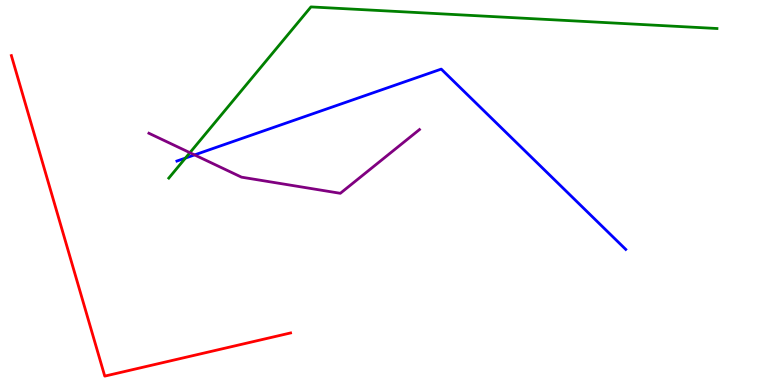[{'lines': ['blue', 'red'], 'intersections': []}, {'lines': ['green', 'red'], 'intersections': []}, {'lines': ['purple', 'red'], 'intersections': []}, {'lines': ['blue', 'green'], 'intersections': [{'x': 2.39, 'y': 5.89}]}, {'lines': ['blue', 'purple'], 'intersections': [{'x': 2.51, 'y': 5.98}]}, {'lines': ['green', 'purple'], 'intersections': [{'x': 2.45, 'y': 6.03}]}]